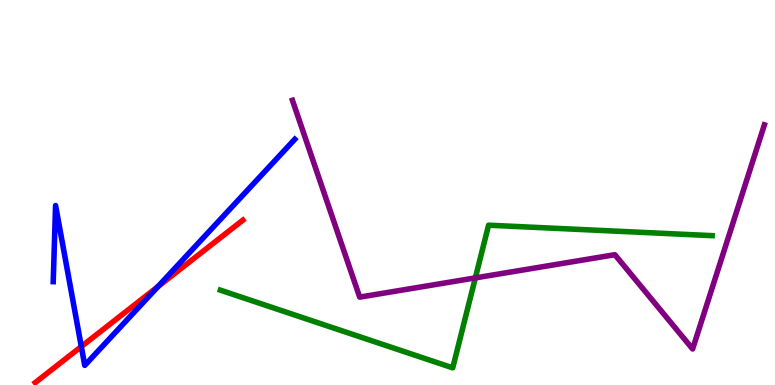[{'lines': ['blue', 'red'], 'intersections': [{'x': 1.05, 'y': 0.999}, {'x': 2.04, 'y': 2.56}]}, {'lines': ['green', 'red'], 'intersections': []}, {'lines': ['purple', 'red'], 'intersections': []}, {'lines': ['blue', 'green'], 'intersections': []}, {'lines': ['blue', 'purple'], 'intersections': []}, {'lines': ['green', 'purple'], 'intersections': [{'x': 6.13, 'y': 2.78}]}]